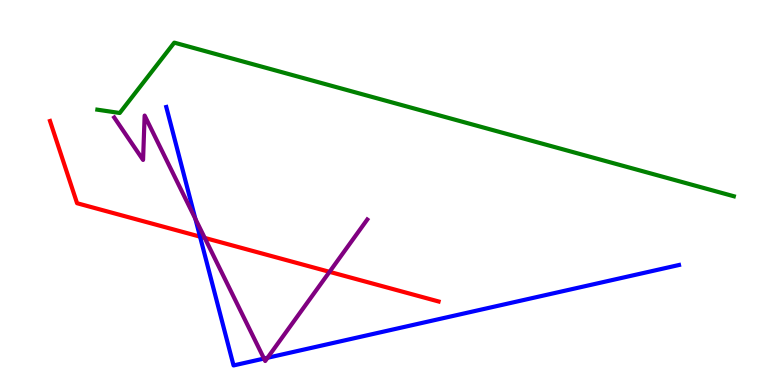[{'lines': ['blue', 'red'], 'intersections': [{'x': 2.58, 'y': 3.85}]}, {'lines': ['green', 'red'], 'intersections': []}, {'lines': ['purple', 'red'], 'intersections': [{'x': 2.64, 'y': 3.82}, {'x': 4.25, 'y': 2.94}]}, {'lines': ['blue', 'green'], 'intersections': []}, {'lines': ['blue', 'purple'], 'intersections': [{'x': 2.52, 'y': 4.31}, {'x': 3.41, 'y': 0.687}, {'x': 3.45, 'y': 0.707}]}, {'lines': ['green', 'purple'], 'intersections': []}]